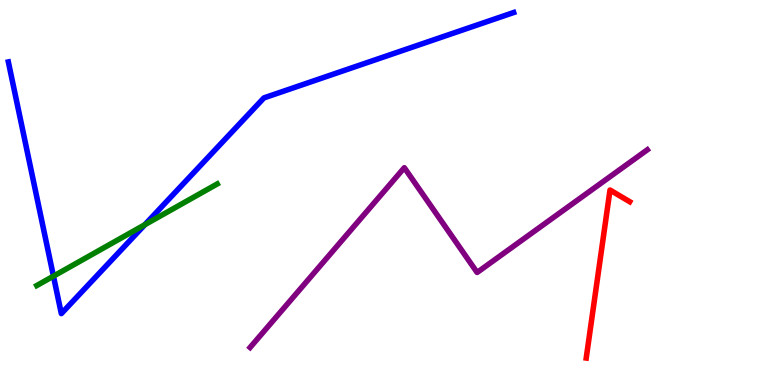[{'lines': ['blue', 'red'], 'intersections': []}, {'lines': ['green', 'red'], 'intersections': []}, {'lines': ['purple', 'red'], 'intersections': []}, {'lines': ['blue', 'green'], 'intersections': [{'x': 0.69, 'y': 2.83}, {'x': 1.87, 'y': 4.16}]}, {'lines': ['blue', 'purple'], 'intersections': []}, {'lines': ['green', 'purple'], 'intersections': []}]